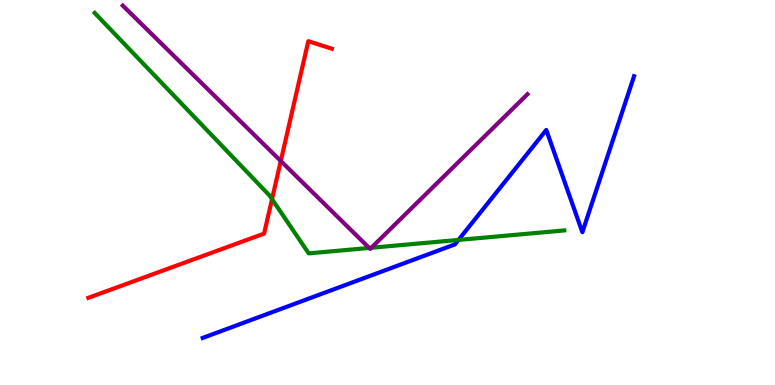[{'lines': ['blue', 'red'], 'intersections': []}, {'lines': ['green', 'red'], 'intersections': [{'x': 3.51, 'y': 4.83}]}, {'lines': ['purple', 'red'], 'intersections': [{'x': 3.62, 'y': 5.82}]}, {'lines': ['blue', 'green'], 'intersections': [{'x': 5.92, 'y': 3.77}]}, {'lines': ['blue', 'purple'], 'intersections': []}, {'lines': ['green', 'purple'], 'intersections': [{'x': 4.76, 'y': 3.56}, {'x': 4.79, 'y': 3.56}]}]